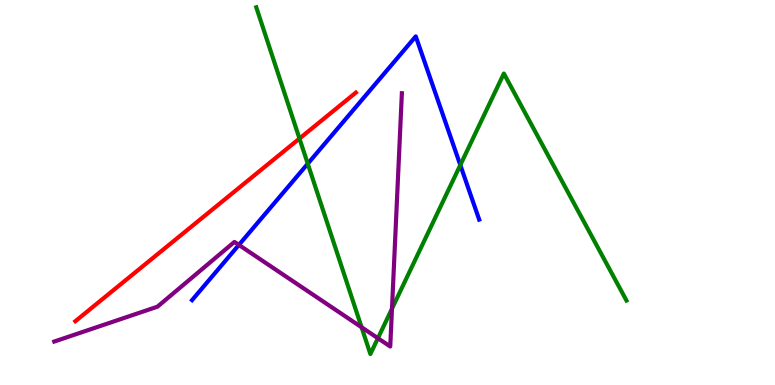[{'lines': ['blue', 'red'], 'intersections': []}, {'lines': ['green', 'red'], 'intersections': [{'x': 3.86, 'y': 6.4}]}, {'lines': ['purple', 'red'], 'intersections': []}, {'lines': ['blue', 'green'], 'intersections': [{'x': 3.97, 'y': 5.75}, {'x': 5.94, 'y': 5.71}]}, {'lines': ['blue', 'purple'], 'intersections': [{'x': 3.08, 'y': 3.64}]}, {'lines': ['green', 'purple'], 'intersections': [{'x': 4.67, 'y': 1.5}, {'x': 4.88, 'y': 1.21}, {'x': 5.06, 'y': 1.98}]}]